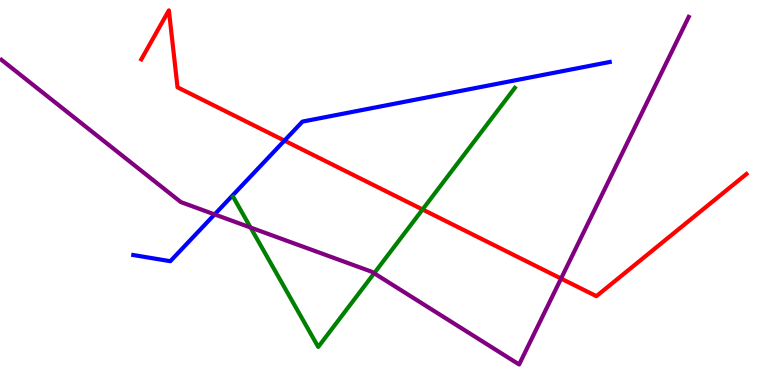[{'lines': ['blue', 'red'], 'intersections': [{'x': 3.67, 'y': 6.35}]}, {'lines': ['green', 'red'], 'intersections': [{'x': 5.45, 'y': 4.56}]}, {'lines': ['purple', 'red'], 'intersections': [{'x': 7.24, 'y': 2.76}]}, {'lines': ['blue', 'green'], 'intersections': []}, {'lines': ['blue', 'purple'], 'intersections': [{'x': 2.77, 'y': 4.43}]}, {'lines': ['green', 'purple'], 'intersections': [{'x': 3.23, 'y': 4.09}, {'x': 4.83, 'y': 2.9}]}]